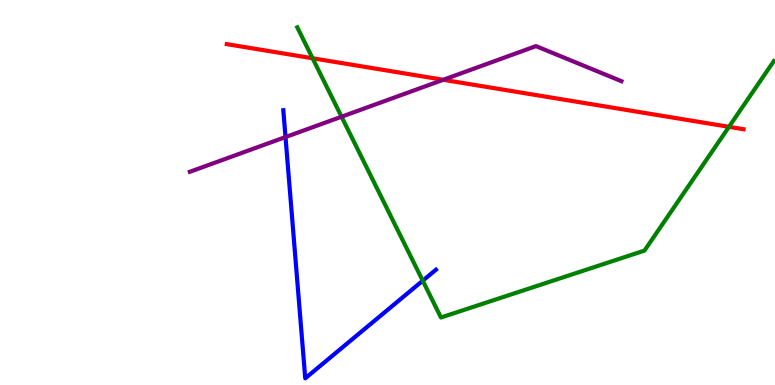[{'lines': ['blue', 'red'], 'intersections': []}, {'lines': ['green', 'red'], 'intersections': [{'x': 4.03, 'y': 8.49}, {'x': 9.41, 'y': 6.71}]}, {'lines': ['purple', 'red'], 'intersections': [{'x': 5.72, 'y': 7.93}]}, {'lines': ['blue', 'green'], 'intersections': [{'x': 5.45, 'y': 2.71}]}, {'lines': ['blue', 'purple'], 'intersections': [{'x': 3.68, 'y': 6.44}]}, {'lines': ['green', 'purple'], 'intersections': [{'x': 4.41, 'y': 6.97}]}]